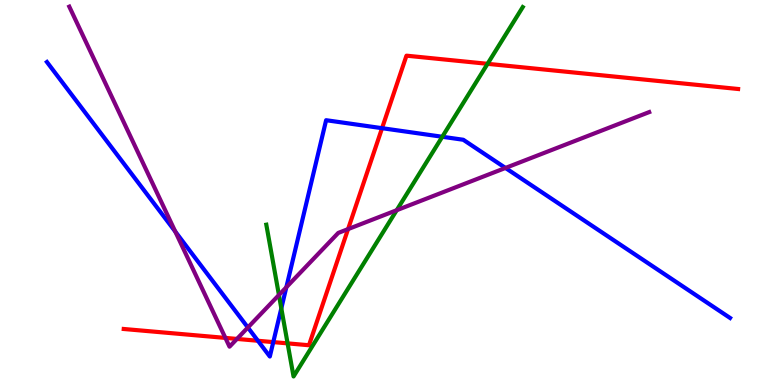[{'lines': ['blue', 'red'], 'intersections': [{'x': 3.33, 'y': 1.15}, {'x': 3.53, 'y': 1.11}, {'x': 4.93, 'y': 6.67}]}, {'lines': ['green', 'red'], 'intersections': [{'x': 3.71, 'y': 1.08}, {'x': 6.29, 'y': 8.34}]}, {'lines': ['purple', 'red'], 'intersections': [{'x': 2.91, 'y': 1.22}, {'x': 3.06, 'y': 1.2}, {'x': 4.49, 'y': 4.05}]}, {'lines': ['blue', 'green'], 'intersections': [{'x': 3.63, 'y': 1.99}, {'x': 5.71, 'y': 6.45}]}, {'lines': ['blue', 'purple'], 'intersections': [{'x': 2.26, 'y': 3.98}, {'x': 3.2, 'y': 1.49}, {'x': 3.69, 'y': 2.54}, {'x': 6.52, 'y': 5.64}]}, {'lines': ['green', 'purple'], 'intersections': [{'x': 3.6, 'y': 2.34}, {'x': 5.12, 'y': 4.54}]}]